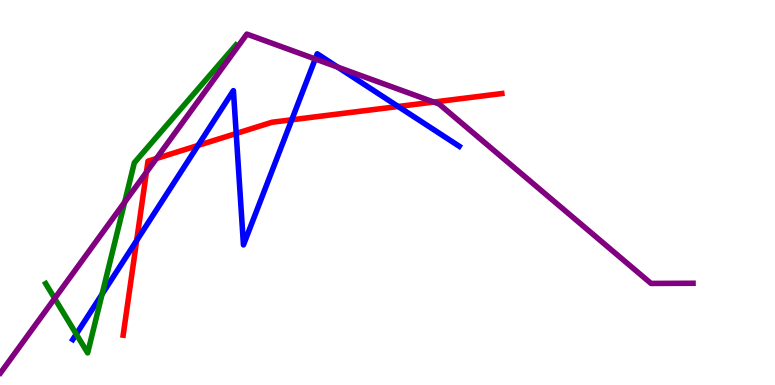[{'lines': ['blue', 'red'], 'intersections': [{'x': 1.76, 'y': 3.75}, {'x': 2.56, 'y': 6.22}, {'x': 3.05, 'y': 6.53}, {'x': 3.76, 'y': 6.89}, {'x': 5.14, 'y': 7.23}]}, {'lines': ['green', 'red'], 'intersections': []}, {'lines': ['purple', 'red'], 'intersections': [{'x': 1.89, 'y': 5.53}, {'x': 2.02, 'y': 5.88}, {'x': 5.6, 'y': 7.35}]}, {'lines': ['blue', 'green'], 'intersections': [{'x': 0.984, 'y': 1.32}, {'x': 1.32, 'y': 2.36}]}, {'lines': ['blue', 'purple'], 'intersections': [{'x': 4.07, 'y': 8.47}, {'x': 4.36, 'y': 8.26}]}, {'lines': ['green', 'purple'], 'intersections': [{'x': 0.705, 'y': 2.25}, {'x': 1.61, 'y': 4.75}]}]